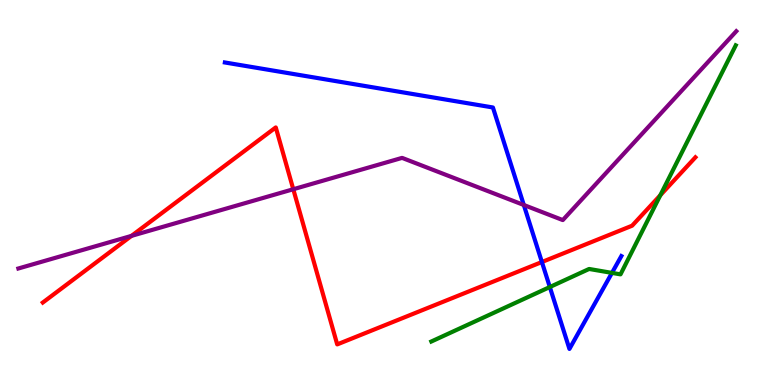[{'lines': ['blue', 'red'], 'intersections': [{'x': 6.99, 'y': 3.19}]}, {'lines': ['green', 'red'], 'intersections': [{'x': 8.52, 'y': 4.93}]}, {'lines': ['purple', 'red'], 'intersections': [{'x': 1.7, 'y': 3.87}, {'x': 3.78, 'y': 5.08}]}, {'lines': ['blue', 'green'], 'intersections': [{'x': 7.09, 'y': 2.54}, {'x': 7.9, 'y': 2.91}]}, {'lines': ['blue', 'purple'], 'intersections': [{'x': 6.76, 'y': 4.68}]}, {'lines': ['green', 'purple'], 'intersections': []}]